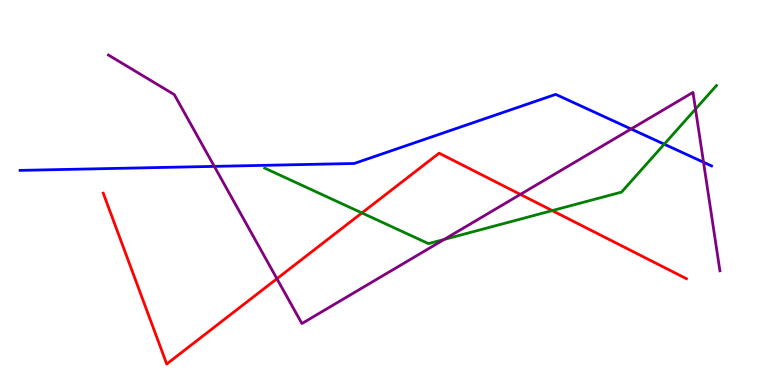[{'lines': ['blue', 'red'], 'intersections': []}, {'lines': ['green', 'red'], 'intersections': [{'x': 4.67, 'y': 4.47}, {'x': 7.13, 'y': 4.53}]}, {'lines': ['purple', 'red'], 'intersections': [{'x': 3.57, 'y': 2.76}, {'x': 6.71, 'y': 4.95}]}, {'lines': ['blue', 'green'], 'intersections': [{'x': 8.57, 'y': 6.25}]}, {'lines': ['blue', 'purple'], 'intersections': [{'x': 2.77, 'y': 5.68}, {'x': 8.14, 'y': 6.65}, {'x': 9.08, 'y': 5.79}]}, {'lines': ['green', 'purple'], 'intersections': [{'x': 5.73, 'y': 3.78}, {'x': 8.97, 'y': 7.17}]}]